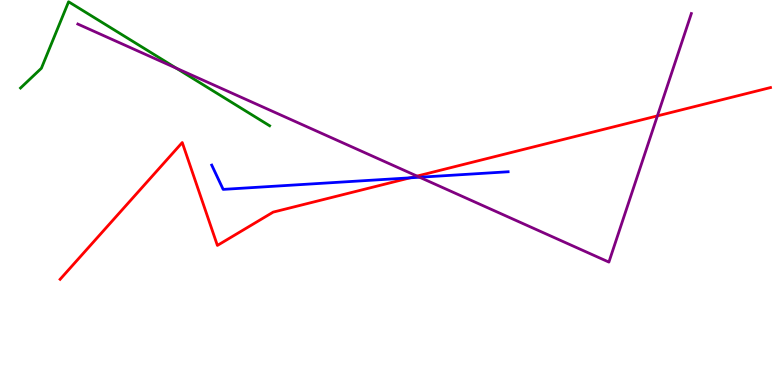[{'lines': ['blue', 'red'], 'intersections': [{'x': 5.29, 'y': 5.38}]}, {'lines': ['green', 'red'], 'intersections': []}, {'lines': ['purple', 'red'], 'intersections': [{'x': 5.38, 'y': 5.43}, {'x': 8.48, 'y': 6.99}]}, {'lines': ['blue', 'green'], 'intersections': []}, {'lines': ['blue', 'purple'], 'intersections': [{'x': 5.41, 'y': 5.4}]}, {'lines': ['green', 'purple'], 'intersections': [{'x': 2.27, 'y': 8.23}]}]